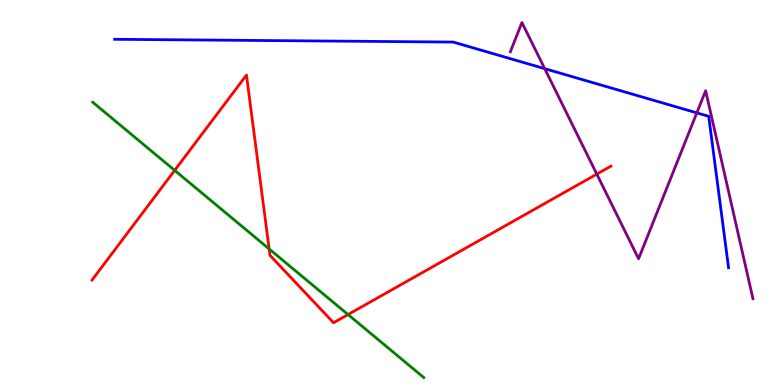[{'lines': ['blue', 'red'], 'intersections': []}, {'lines': ['green', 'red'], 'intersections': [{'x': 2.25, 'y': 5.57}, {'x': 3.47, 'y': 3.53}, {'x': 4.49, 'y': 1.83}]}, {'lines': ['purple', 'red'], 'intersections': [{'x': 7.7, 'y': 5.48}]}, {'lines': ['blue', 'green'], 'intersections': []}, {'lines': ['blue', 'purple'], 'intersections': [{'x': 7.03, 'y': 8.22}, {'x': 8.99, 'y': 7.07}]}, {'lines': ['green', 'purple'], 'intersections': []}]